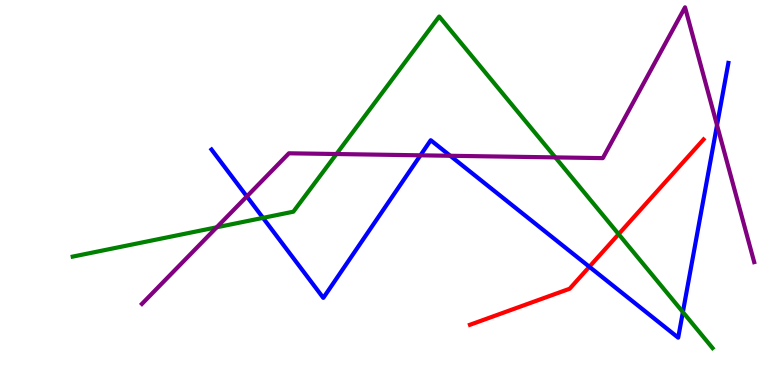[{'lines': ['blue', 'red'], 'intersections': [{'x': 7.6, 'y': 3.07}]}, {'lines': ['green', 'red'], 'intersections': [{'x': 7.98, 'y': 3.92}]}, {'lines': ['purple', 'red'], 'intersections': []}, {'lines': ['blue', 'green'], 'intersections': [{'x': 3.39, 'y': 4.34}, {'x': 8.81, 'y': 1.89}]}, {'lines': ['blue', 'purple'], 'intersections': [{'x': 3.19, 'y': 4.9}, {'x': 5.43, 'y': 5.97}, {'x': 5.81, 'y': 5.95}, {'x': 9.25, 'y': 6.75}]}, {'lines': ['green', 'purple'], 'intersections': [{'x': 2.8, 'y': 4.1}, {'x': 4.34, 'y': 6.0}, {'x': 7.17, 'y': 5.91}]}]